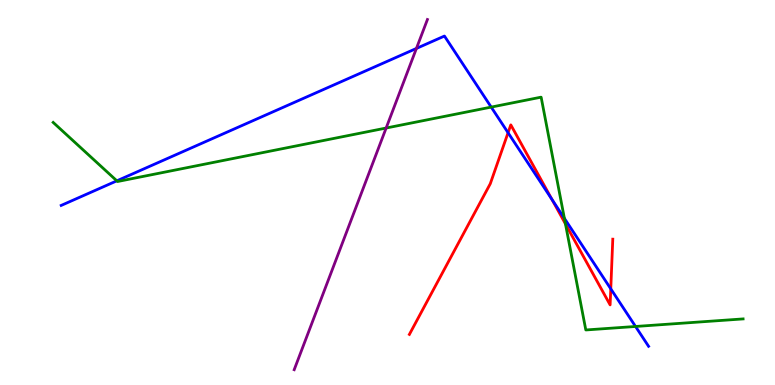[{'lines': ['blue', 'red'], 'intersections': [{'x': 6.56, 'y': 6.55}, {'x': 7.12, 'y': 4.82}, {'x': 7.88, 'y': 2.5}]}, {'lines': ['green', 'red'], 'intersections': [{'x': 7.3, 'y': 4.18}]}, {'lines': ['purple', 'red'], 'intersections': []}, {'lines': ['blue', 'green'], 'intersections': [{'x': 1.51, 'y': 5.3}, {'x': 6.34, 'y': 7.22}, {'x': 7.28, 'y': 4.33}, {'x': 8.2, 'y': 1.52}]}, {'lines': ['blue', 'purple'], 'intersections': [{'x': 5.37, 'y': 8.74}]}, {'lines': ['green', 'purple'], 'intersections': [{'x': 4.98, 'y': 6.67}]}]